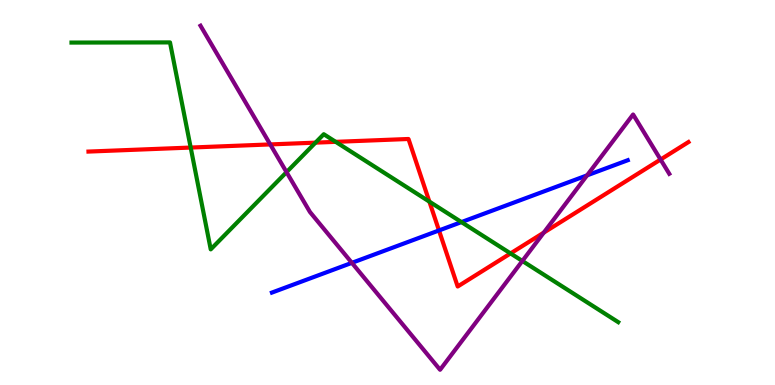[{'lines': ['blue', 'red'], 'intersections': [{'x': 5.66, 'y': 4.01}]}, {'lines': ['green', 'red'], 'intersections': [{'x': 2.46, 'y': 6.17}, {'x': 4.07, 'y': 6.3}, {'x': 4.33, 'y': 6.32}, {'x': 5.54, 'y': 4.76}, {'x': 6.59, 'y': 3.42}]}, {'lines': ['purple', 'red'], 'intersections': [{'x': 3.49, 'y': 6.25}, {'x': 7.02, 'y': 3.96}, {'x': 8.52, 'y': 5.86}]}, {'lines': ['blue', 'green'], 'intersections': [{'x': 5.95, 'y': 4.23}]}, {'lines': ['blue', 'purple'], 'intersections': [{'x': 4.54, 'y': 3.17}, {'x': 7.58, 'y': 5.45}]}, {'lines': ['green', 'purple'], 'intersections': [{'x': 3.7, 'y': 5.53}, {'x': 6.74, 'y': 3.22}]}]